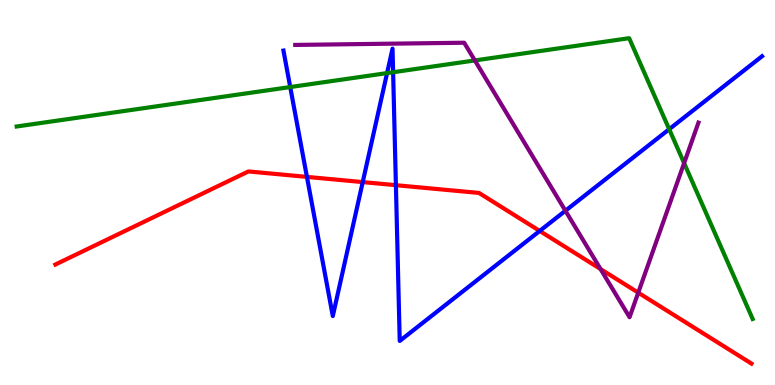[{'lines': ['blue', 'red'], 'intersections': [{'x': 3.96, 'y': 5.41}, {'x': 4.68, 'y': 5.27}, {'x': 5.11, 'y': 5.19}, {'x': 6.96, 'y': 4.0}]}, {'lines': ['green', 'red'], 'intersections': []}, {'lines': ['purple', 'red'], 'intersections': [{'x': 7.75, 'y': 3.01}, {'x': 8.24, 'y': 2.4}]}, {'lines': ['blue', 'green'], 'intersections': [{'x': 3.74, 'y': 7.74}, {'x': 4.99, 'y': 8.1}, {'x': 5.07, 'y': 8.12}, {'x': 8.63, 'y': 6.64}]}, {'lines': ['blue', 'purple'], 'intersections': [{'x': 7.3, 'y': 4.53}]}, {'lines': ['green', 'purple'], 'intersections': [{'x': 6.13, 'y': 8.43}, {'x': 8.83, 'y': 5.76}]}]